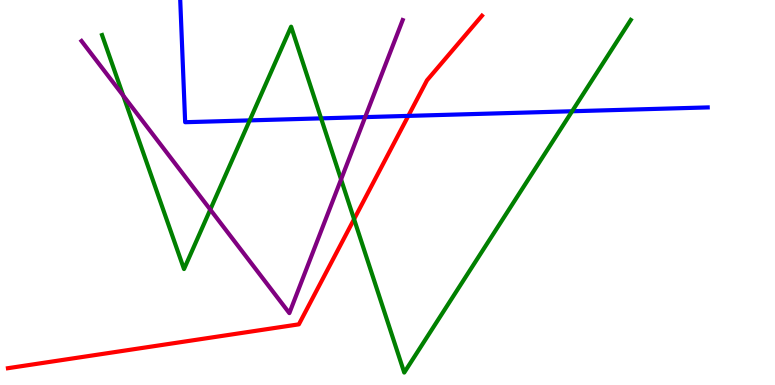[{'lines': ['blue', 'red'], 'intersections': [{'x': 5.27, 'y': 6.99}]}, {'lines': ['green', 'red'], 'intersections': [{'x': 4.57, 'y': 4.31}]}, {'lines': ['purple', 'red'], 'intersections': []}, {'lines': ['blue', 'green'], 'intersections': [{'x': 3.22, 'y': 6.87}, {'x': 4.14, 'y': 6.93}, {'x': 7.38, 'y': 7.11}]}, {'lines': ['blue', 'purple'], 'intersections': [{'x': 4.71, 'y': 6.96}]}, {'lines': ['green', 'purple'], 'intersections': [{'x': 1.59, 'y': 7.51}, {'x': 2.71, 'y': 4.56}, {'x': 4.4, 'y': 5.34}]}]